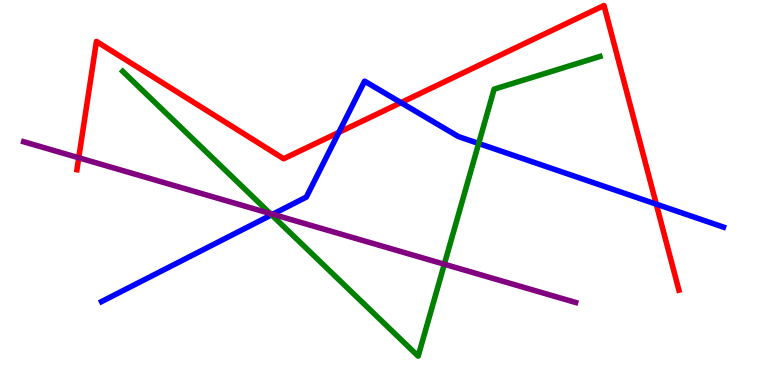[{'lines': ['blue', 'red'], 'intersections': [{'x': 4.37, 'y': 6.56}, {'x': 5.17, 'y': 7.33}, {'x': 8.47, 'y': 4.7}]}, {'lines': ['green', 'red'], 'intersections': []}, {'lines': ['purple', 'red'], 'intersections': [{'x': 1.02, 'y': 5.9}]}, {'lines': ['blue', 'green'], 'intersections': [{'x': 3.5, 'y': 4.42}, {'x': 6.18, 'y': 6.27}]}, {'lines': ['blue', 'purple'], 'intersections': [{'x': 3.52, 'y': 4.44}]}, {'lines': ['green', 'purple'], 'intersections': [{'x': 3.49, 'y': 4.45}, {'x': 5.73, 'y': 3.14}]}]